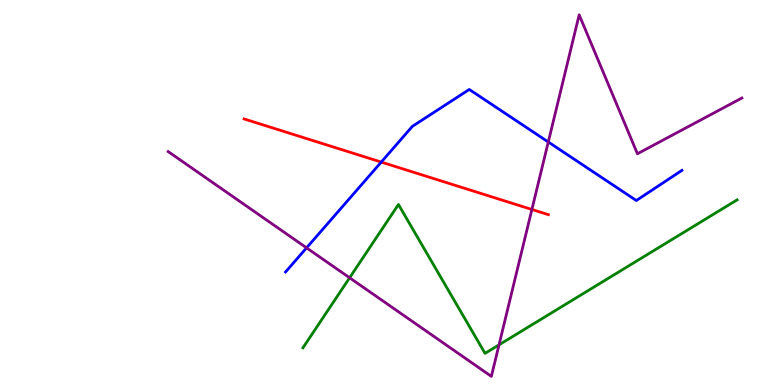[{'lines': ['blue', 'red'], 'intersections': [{'x': 4.92, 'y': 5.79}]}, {'lines': ['green', 'red'], 'intersections': []}, {'lines': ['purple', 'red'], 'intersections': [{'x': 6.86, 'y': 4.56}]}, {'lines': ['blue', 'green'], 'intersections': []}, {'lines': ['blue', 'purple'], 'intersections': [{'x': 3.96, 'y': 3.56}, {'x': 7.07, 'y': 6.31}]}, {'lines': ['green', 'purple'], 'intersections': [{'x': 4.51, 'y': 2.78}, {'x': 6.44, 'y': 1.04}]}]